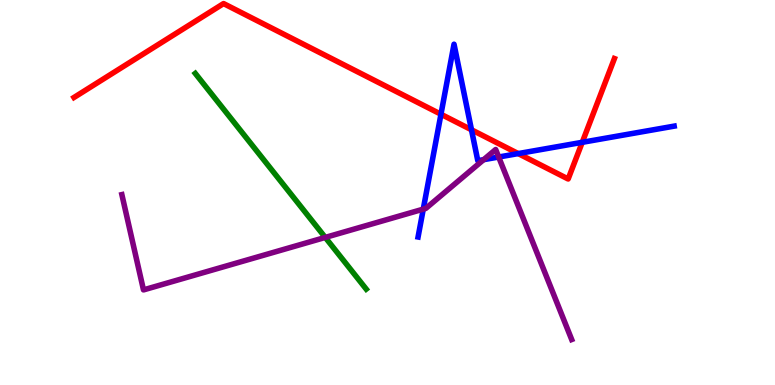[{'lines': ['blue', 'red'], 'intersections': [{'x': 5.69, 'y': 7.03}, {'x': 6.08, 'y': 6.63}, {'x': 6.69, 'y': 6.01}, {'x': 7.51, 'y': 6.3}]}, {'lines': ['green', 'red'], 'intersections': []}, {'lines': ['purple', 'red'], 'intersections': []}, {'lines': ['blue', 'green'], 'intersections': []}, {'lines': ['blue', 'purple'], 'intersections': [{'x': 5.46, 'y': 4.57}, {'x': 6.24, 'y': 5.85}, {'x': 6.43, 'y': 5.92}]}, {'lines': ['green', 'purple'], 'intersections': [{'x': 4.2, 'y': 3.83}]}]